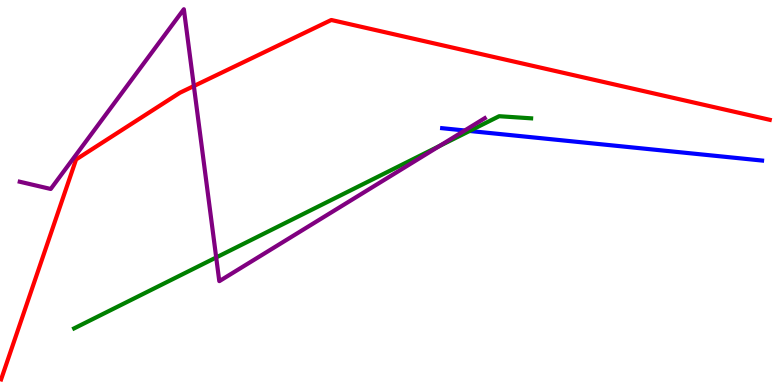[{'lines': ['blue', 'red'], 'intersections': []}, {'lines': ['green', 'red'], 'intersections': []}, {'lines': ['purple', 'red'], 'intersections': [{'x': 2.5, 'y': 7.77}]}, {'lines': ['blue', 'green'], 'intersections': [{'x': 6.06, 'y': 6.6}]}, {'lines': ['blue', 'purple'], 'intersections': [{'x': 6.0, 'y': 6.61}]}, {'lines': ['green', 'purple'], 'intersections': [{'x': 2.79, 'y': 3.31}, {'x': 5.67, 'y': 6.21}]}]